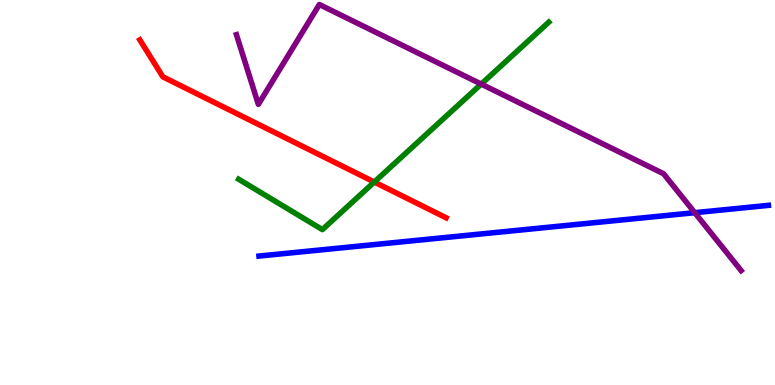[{'lines': ['blue', 'red'], 'intersections': []}, {'lines': ['green', 'red'], 'intersections': [{'x': 4.83, 'y': 5.27}]}, {'lines': ['purple', 'red'], 'intersections': []}, {'lines': ['blue', 'green'], 'intersections': []}, {'lines': ['blue', 'purple'], 'intersections': [{'x': 8.96, 'y': 4.48}]}, {'lines': ['green', 'purple'], 'intersections': [{'x': 6.21, 'y': 7.82}]}]